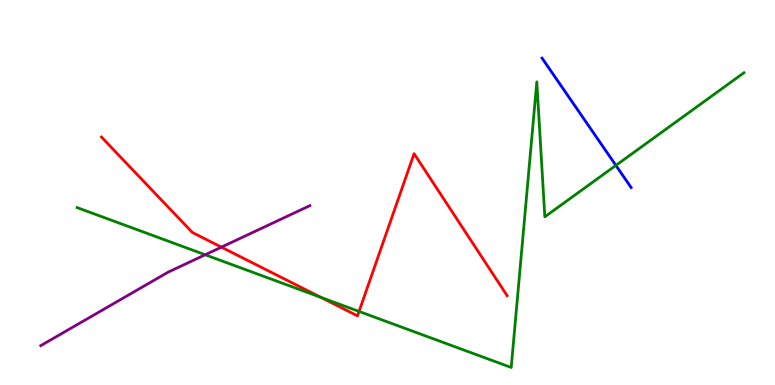[{'lines': ['blue', 'red'], 'intersections': []}, {'lines': ['green', 'red'], 'intersections': [{'x': 4.14, 'y': 2.28}, {'x': 4.63, 'y': 1.91}]}, {'lines': ['purple', 'red'], 'intersections': [{'x': 2.86, 'y': 3.58}]}, {'lines': ['blue', 'green'], 'intersections': [{'x': 7.95, 'y': 5.7}]}, {'lines': ['blue', 'purple'], 'intersections': []}, {'lines': ['green', 'purple'], 'intersections': [{'x': 2.65, 'y': 3.38}]}]